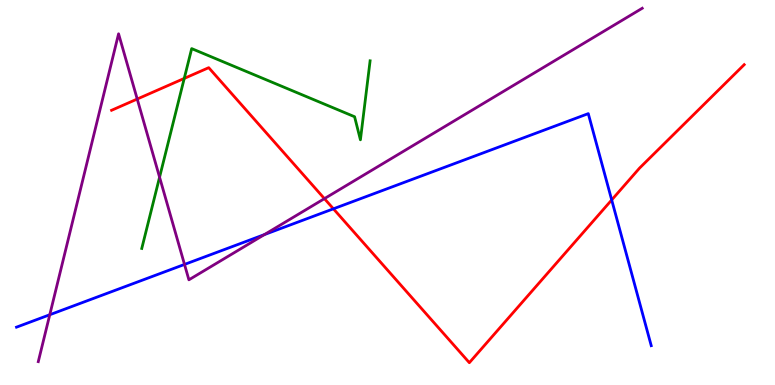[{'lines': ['blue', 'red'], 'intersections': [{'x': 4.3, 'y': 4.58}, {'x': 7.89, 'y': 4.81}]}, {'lines': ['green', 'red'], 'intersections': [{'x': 2.38, 'y': 7.96}]}, {'lines': ['purple', 'red'], 'intersections': [{'x': 1.77, 'y': 7.43}, {'x': 4.19, 'y': 4.84}]}, {'lines': ['blue', 'green'], 'intersections': []}, {'lines': ['blue', 'purple'], 'intersections': [{'x': 0.642, 'y': 1.82}, {'x': 2.38, 'y': 3.13}, {'x': 3.41, 'y': 3.91}]}, {'lines': ['green', 'purple'], 'intersections': [{'x': 2.06, 'y': 5.4}]}]